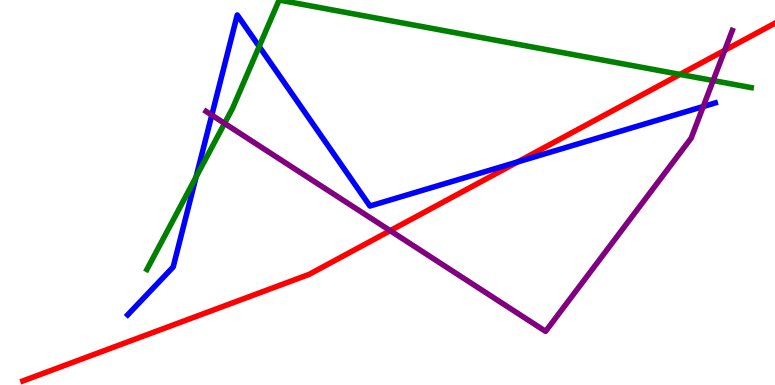[{'lines': ['blue', 'red'], 'intersections': [{'x': 6.68, 'y': 5.8}]}, {'lines': ['green', 'red'], 'intersections': [{'x': 8.77, 'y': 8.07}]}, {'lines': ['purple', 'red'], 'intersections': [{'x': 5.03, 'y': 4.01}, {'x': 9.35, 'y': 8.69}]}, {'lines': ['blue', 'green'], 'intersections': [{'x': 2.53, 'y': 5.4}, {'x': 3.34, 'y': 8.79}]}, {'lines': ['blue', 'purple'], 'intersections': [{'x': 2.73, 'y': 7.01}, {'x': 9.07, 'y': 7.23}]}, {'lines': ['green', 'purple'], 'intersections': [{'x': 2.9, 'y': 6.8}, {'x': 9.2, 'y': 7.91}]}]